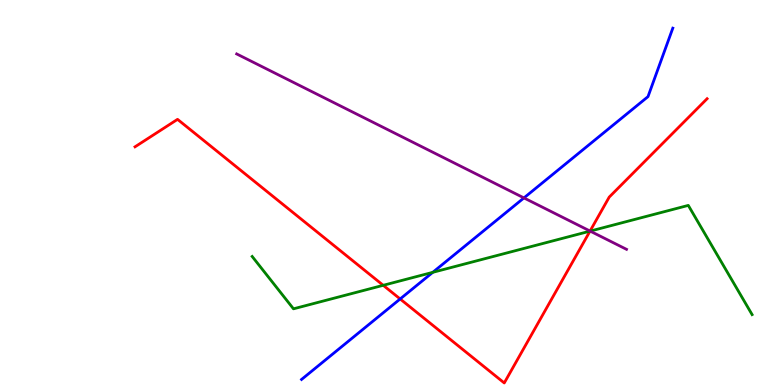[{'lines': ['blue', 'red'], 'intersections': [{'x': 5.16, 'y': 2.23}]}, {'lines': ['green', 'red'], 'intersections': [{'x': 4.94, 'y': 2.59}, {'x': 7.61, 'y': 4.0}]}, {'lines': ['purple', 'red'], 'intersections': [{'x': 7.61, 'y': 4.0}]}, {'lines': ['blue', 'green'], 'intersections': [{'x': 5.58, 'y': 2.93}]}, {'lines': ['blue', 'purple'], 'intersections': [{'x': 6.76, 'y': 4.86}]}, {'lines': ['green', 'purple'], 'intersections': [{'x': 7.61, 'y': 4.0}]}]